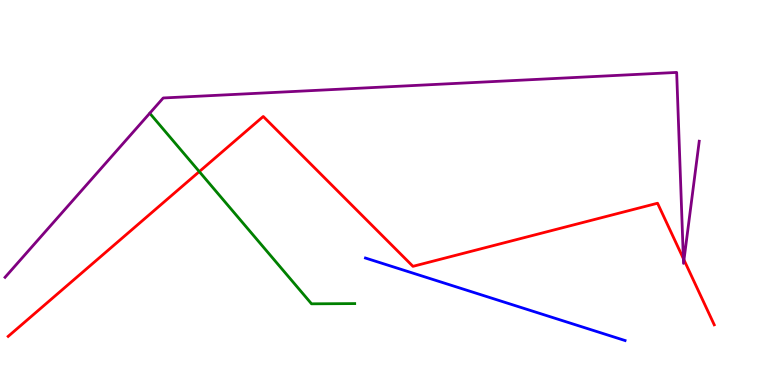[{'lines': ['blue', 'red'], 'intersections': []}, {'lines': ['green', 'red'], 'intersections': [{'x': 2.57, 'y': 5.54}]}, {'lines': ['purple', 'red'], 'intersections': [{'x': 8.82, 'y': 3.28}, {'x': 8.83, 'y': 3.25}]}, {'lines': ['blue', 'green'], 'intersections': []}, {'lines': ['blue', 'purple'], 'intersections': []}, {'lines': ['green', 'purple'], 'intersections': []}]